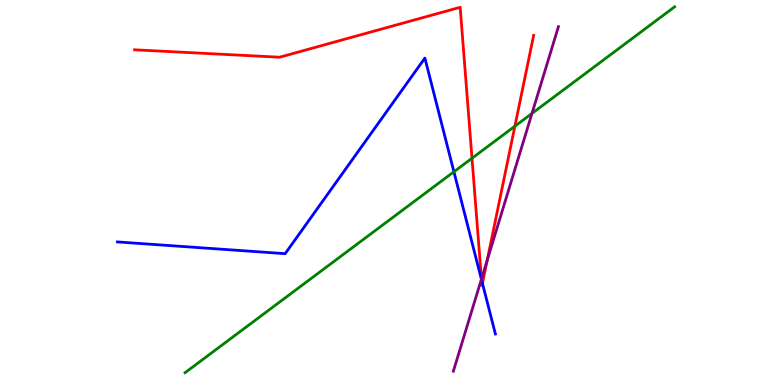[{'lines': ['blue', 'red'], 'intersections': [{'x': 6.21, 'y': 2.74}, {'x': 6.23, 'y': 2.64}]}, {'lines': ['green', 'red'], 'intersections': [{'x': 6.09, 'y': 5.89}, {'x': 6.64, 'y': 6.72}]}, {'lines': ['purple', 'red'], 'intersections': [{'x': 6.21, 'y': 2.75}, {'x': 6.29, 'y': 3.24}]}, {'lines': ['blue', 'green'], 'intersections': [{'x': 5.86, 'y': 5.54}]}, {'lines': ['blue', 'purple'], 'intersections': [{'x': 6.21, 'y': 2.75}]}, {'lines': ['green', 'purple'], 'intersections': [{'x': 6.86, 'y': 7.05}]}]